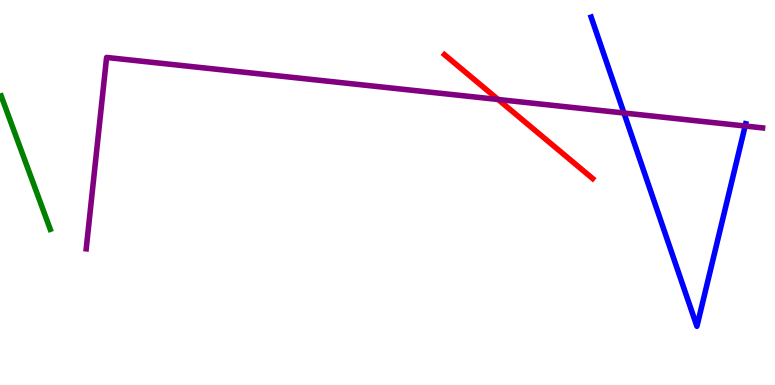[{'lines': ['blue', 'red'], 'intersections': []}, {'lines': ['green', 'red'], 'intersections': []}, {'lines': ['purple', 'red'], 'intersections': [{'x': 6.43, 'y': 7.42}]}, {'lines': ['blue', 'green'], 'intersections': []}, {'lines': ['blue', 'purple'], 'intersections': [{'x': 8.05, 'y': 7.06}, {'x': 9.61, 'y': 6.73}]}, {'lines': ['green', 'purple'], 'intersections': []}]